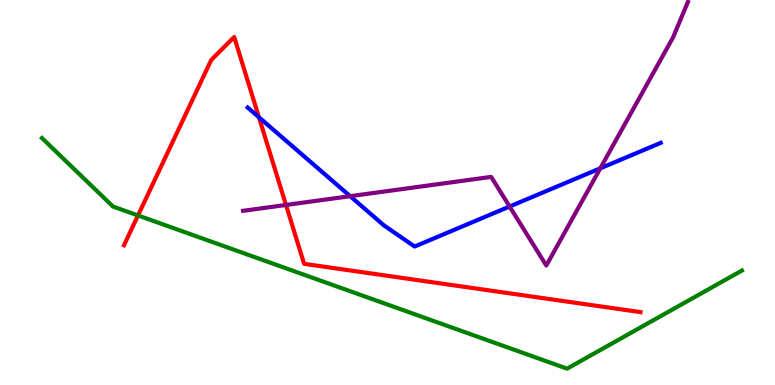[{'lines': ['blue', 'red'], 'intersections': [{'x': 3.34, 'y': 6.95}]}, {'lines': ['green', 'red'], 'intersections': [{'x': 1.78, 'y': 4.4}]}, {'lines': ['purple', 'red'], 'intersections': [{'x': 3.69, 'y': 4.68}]}, {'lines': ['blue', 'green'], 'intersections': []}, {'lines': ['blue', 'purple'], 'intersections': [{'x': 4.52, 'y': 4.9}, {'x': 6.58, 'y': 4.64}, {'x': 7.75, 'y': 5.63}]}, {'lines': ['green', 'purple'], 'intersections': []}]